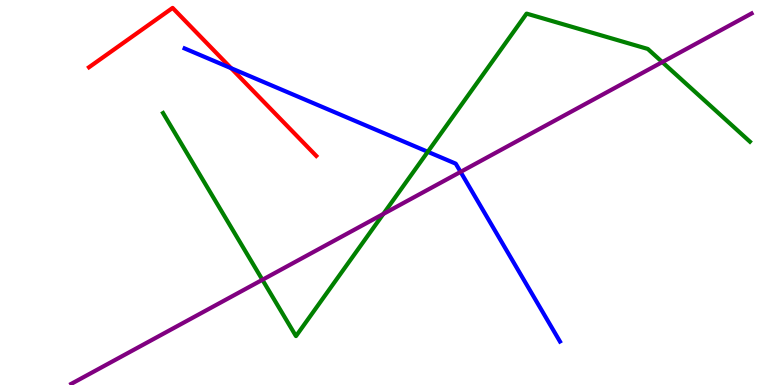[{'lines': ['blue', 'red'], 'intersections': [{'x': 2.98, 'y': 8.23}]}, {'lines': ['green', 'red'], 'intersections': []}, {'lines': ['purple', 'red'], 'intersections': []}, {'lines': ['blue', 'green'], 'intersections': [{'x': 5.52, 'y': 6.06}]}, {'lines': ['blue', 'purple'], 'intersections': [{'x': 5.94, 'y': 5.54}]}, {'lines': ['green', 'purple'], 'intersections': [{'x': 3.39, 'y': 2.73}, {'x': 4.95, 'y': 4.44}, {'x': 8.55, 'y': 8.39}]}]